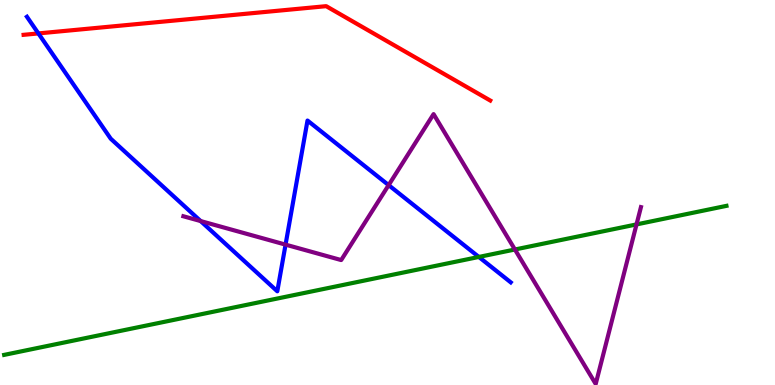[{'lines': ['blue', 'red'], 'intersections': [{'x': 0.495, 'y': 9.13}]}, {'lines': ['green', 'red'], 'intersections': []}, {'lines': ['purple', 'red'], 'intersections': []}, {'lines': ['blue', 'green'], 'intersections': [{'x': 6.18, 'y': 3.33}]}, {'lines': ['blue', 'purple'], 'intersections': [{'x': 2.59, 'y': 4.26}, {'x': 3.68, 'y': 3.65}, {'x': 5.01, 'y': 5.19}]}, {'lines': ['green', 'purple'], 'intersections': [{'x': 6.64, 'y': 3.52}, {'x': 8.21, 'y': 4.17}]}]